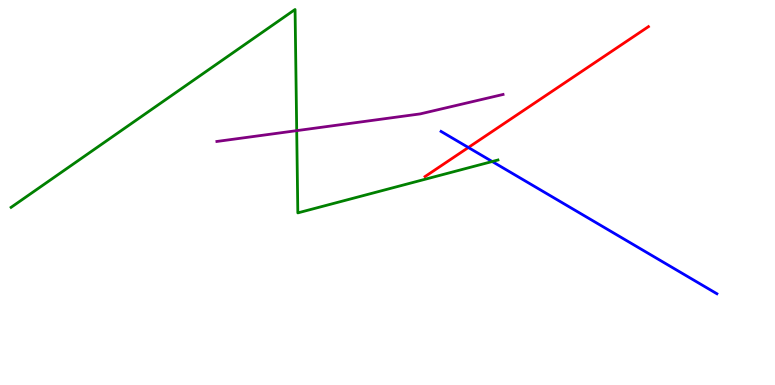[{'lines': ['blue', 'red'], 'intersections': [{'x': 6.04, 'y': 6.17}]}, {'lines': ['green', 'red'], 'intersections': []}, {'lines': ['purple', 'red'], 'intersections': []}, {'lines': ['blue', 'green'], 'intersections': [{'x': 6.35, 'y': 5.8}]}, {'lines': ['blue', 'purple'], 'intersections': []}, {'lines': ['green', 'purple'], 'intersections': [{'x': 3.83, 'y': 6.61}]}]